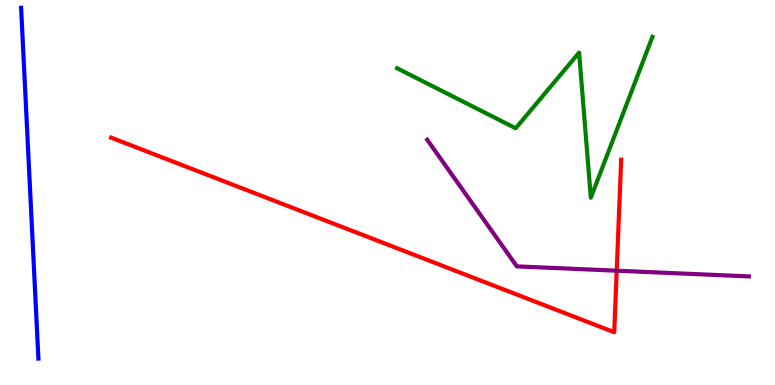[{'lines': ['blue', 'red'], 'intersections': []}, {'lines': ['green', 'red'], 'intersections': []}, {'lines': ['purple', 'red'], 'intersections': [{'x': 7.96, 'y': 2.97}]}, {'lines': ['blue', 'green'], 'intersections': []}, {'lines': ['blue', 'purple'], 'intersections': []}, {'lines': ['green', 'purple'], 'intersections': []}]